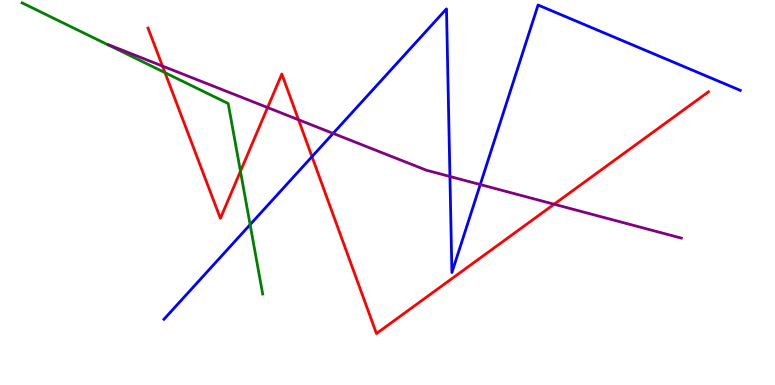[{'lines': ['blue', 'red'], 'intersections': [{'x': 4.03, 'y': 5.93}]}, {'lines': ['green', 'red'], 'intersections': [{'x': 2.13, 'y': 8.11}, {'x': 3.1, 'y': 5.55}]}, {'lines': ['purple', 'red'], 'intersections': [{'x': 2.1, 'y': 8.28}, {'x': 3.45, 'y': 7.21}, {'x': 3.85, 'y': 6.89}, {'x': 7.15, 'y': 4.7}]}, {'lines': ['blue', 'green'], 'intersections': [{'x': 3.23, 'y': 4.17}]}, {'lines': ['blue', 'purple'], 'intersections': [{'x': 4.3, 'y': 6.53}, {'x': 5.81, 'y': 5.42}, {'x': 6.2, 'y': 5.21}]}, {'lines': ['green', 'purple'], 'intersections': []}]